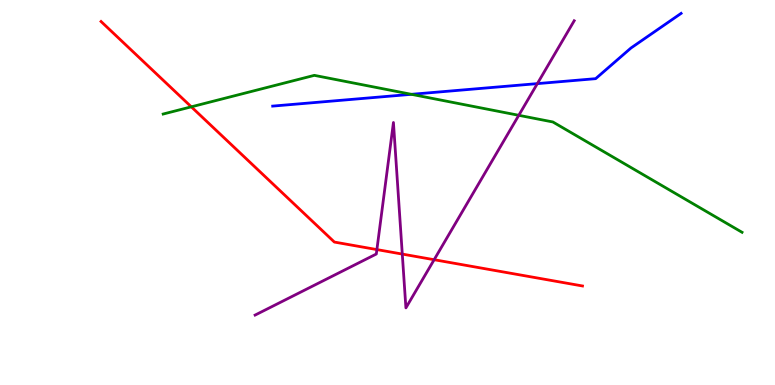[{'lines': ['blue', 'red'], 'intersections': []}, {'lines': ['green', 'red'], 'intersections': [{'x': 2.47, 'y': 7.23}]}, {'lines': ['purple', 'red'], 'intersections': [{'x': 4.86, 'y': 3.52}, {'x': 5.19, 'y': 3.4}, {'x': 5.6, 'y': 3.25}]}, {'lines': ['blue', 'green'], 'intersections': [{'x': 5.31, 'y': 7.55}]}, {'lines': ['blue', 'purple'], 'intersections': [{'x': 6.93, 'y': 7.83}]}, {'lines': ['green', 'purple'], 'intersections': [{'x': 6.69, 'y': 7.0}]}]